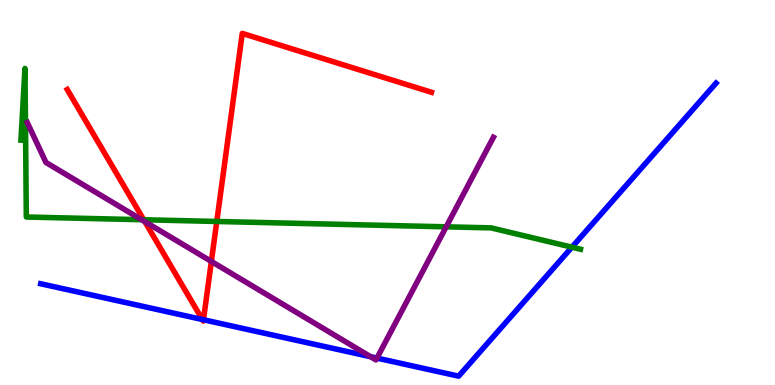[{'lines': ['blue', 'red'], 'intersections': [{'x': 2.61, 'y': 1.7}, {'x': 2.63, 'y': 1.69}]}, {'lines': ['green', 'red'], 'intersections': [{'x': 1.85, 'y': 4.29}, {'x': 2.8, 'y': 4.25}]}, {'lines': ['purple', 'red'], 'intersections': [{'x': 1.87, 'y': 4.24}, {'x': 2.73, 'y': 3.21}]}, {'lines': ['blue', 'green'], 'intersections': [{'x': 7.38, 'y': 3.58}]}, {'lines': ['blue', 'purple'], 'intersections': [{'x': 4.78, 'y': 0.736}, {'x': 4.86, 'y': 0.699}]}, {'lines': ['green', 'purple'], 'intersections': [{'x': 1.83, 'y': 4.29}, {'x': 5.76, 'y': 4.11}]}]